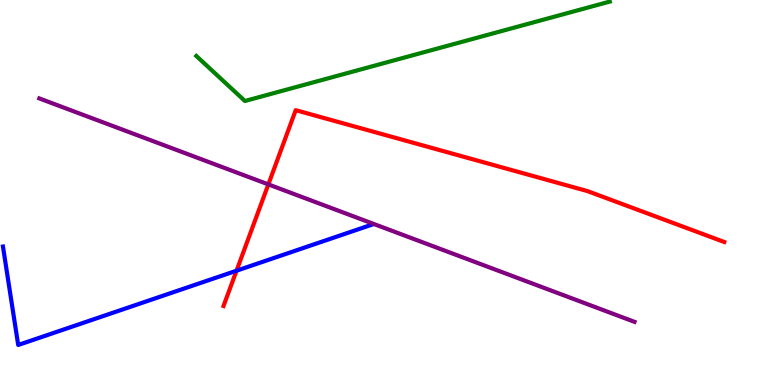[{'lines': ['blue', 'red'], 'intersections': [{'x': 3.05, 'y': 2.97}]}, {'lines': ['green', 'red'], 'intersections': []}, {'lines': ['purple', 'red'], 'intersections': [{'x': 3.46, 'y': 5.21}]}, {'lines': ['blue', 'green'], 'intersections': []}, {'lines': ['blue', 'purple'], 'intersections': []}, {'lines': ['green', 'purple'], 'intersections': []}]